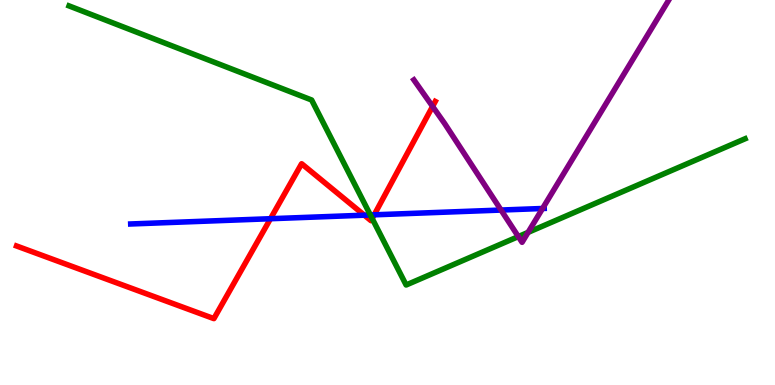[{'lines': ['blue', 'red'], 'intersections': [{'x': 3.49, 'y': 4.32}, {'x': 4.7, 'y': 4.41}, {'x': 4.83, 'y': 4.42}]}, {'lines': ['green', 'red'], 'intersections': [{'x': 4.8, 'y': 4.32}]}, {'lines': ['purple', 'red'], 'intersections': [{'x': 5.58, 'y': 7.24}]}, {'lines': ['blue', 'green'], 'intersections': [{'x': 4.78, 'y': 4.42}]}, {'lines': ['blue', 'purple'], 'intersections': [{'x': 6.47, 'y': 4.54}, {'x': 7.0, 'y': 4.58}]}, {'lines': ['green', 'purple'], 'intersections': [{'x': 6.69, 'y': 3.85}, {'x': 6.81, 'y': 3.96}]}]